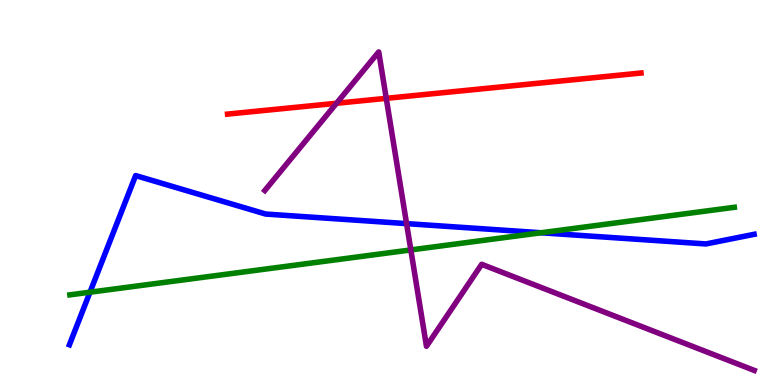[{'lines': ['blue', 'red'], 'intersections': []}, {'lines': ['green', 'red'], 'intersections': []}, {'lines': ['purple', 'red'], 'intersections': [{'x': 4.34, 'y': 7.32}, {'x': 4.98, 'y': 7.45}]}, {'lines': ['blue', 'green'], 'intersections': [{'x': 1.16, 'y': 2.41}, {'x': 6.98, 'y': 3.95}]}, {'lines': ['blue', 'purple'], 'intersections': [{'x': 5.25, 'y': 4.19}]}, {'lines': ['green', 'purple'], 'intersections': [{'x': 5.3, 'y': 3.51}]}]